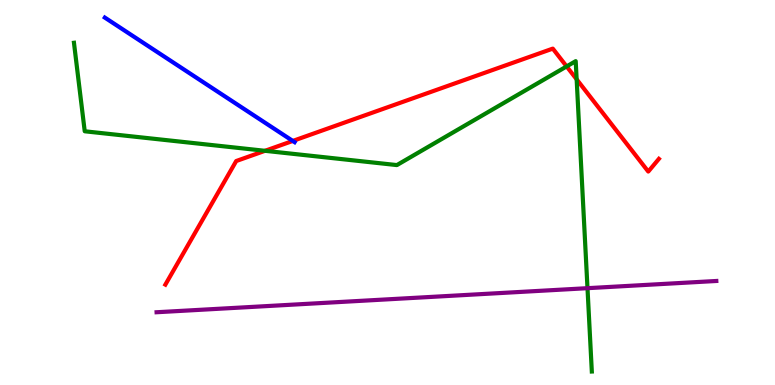[{'lines': ['blue', 'red'], 'intersections': [{'x': 3.78, 'y': 6.34}]}, {'lines': ['green', 'red'], 'intersections': [{'x': 3.42, 'y': 6.08}, {'x': 7.31, 'y': 8.27}, {'x': 7.44, 'y': 7.94}]}, {'lines': ['purple', 'red'], 'intersections': []}, {'lines': ['blue', 'green'], 'intersections': []}, {'lines': ['blue', 'purple'], 'intersections': []}, {'lines': ['green', 'purple'], 'intersections': [{'x': 7.58, 'y': 2.51}]}]